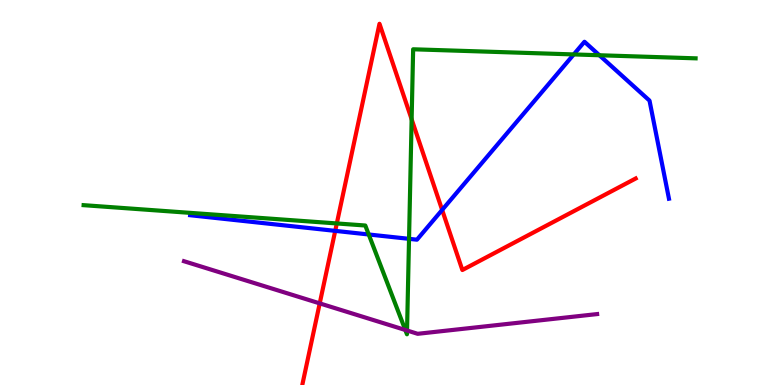[{'lines': ['blue', 'red'], 'intersections': [{'x': 4.33, 'y': 4.0}, {'x': 5.71, 'y': 4.55}]}, {'lines': ['green', 'red'], 'intersections': [{'x': 4.35, 'y': 4.2}, {'x': 5.31, 'y': 6.9}]}, {'lines': ['purple', 'red'], 'intersections': [{'x': 4.13, 'y': 2.12}]}, {'lines': ['blue', 'green'], 'intersections': [{'x': 4.76, 'y': 3.91}, {'x': 5.28, 'y': 3.8}, {'x': 7.4, 'y': 8.59}, {'x': 7.73, 'y': 8.56}]}, {'lines': ['blue', 'purple'], 'intersections': []}, {'lines': ['green', 'purple'], 'intersections': [{'x': 5.23, 'y': 1.43}, {'x': 5.25, 'y': 1.42}]}]